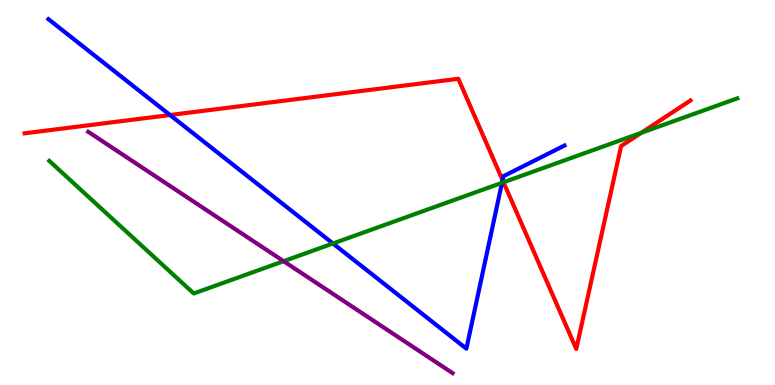[{'lines': ['blue', 'red'], 'intersections': [{'x': 2.19, 'y': 7.01}, {'x': 6.48, 'y': 5.32}]}, {'lines': ['green', 'red'], 'intersections': [{'x': 6.5, 'y': 5.27}, {'x': 8.27, 'y': 6.55}]}, {'lines': ['purple', 'red'], 'intersections': []}, {'lines': ['blue', 'green'], 'intersections': [{'x': 4.3, 'y': 3.68}, {'x': 6.48, 'y': 5.25}]}, {'lines': ['blue', 'purple'], 'intersections': []}, {'lines': ['green', 'purple'], 'intersections': [{'x': 3.66, 'y': 3.22}]}]